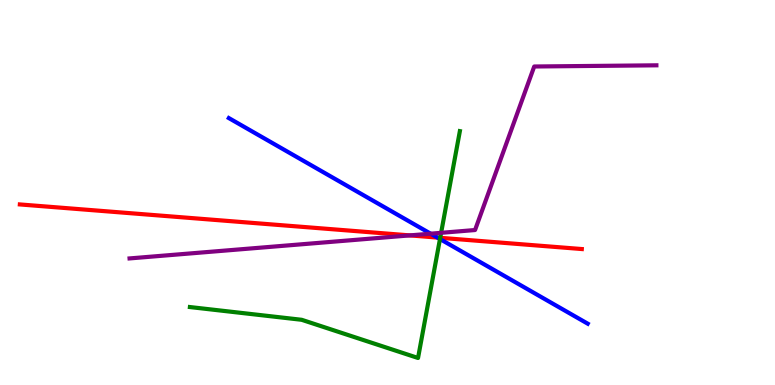[{'lines': ['blue', 'red'], 'intersections': [{'x': 5.64, 'y': 3.83}]}, {'lines': ['green', 'red'], 'intersections': [{'x': 5.68, 'y': 3.82}]}, {'lines': ['purple', 'red'], 'intersections': [{'x': 5.29, 'y': 3.89}]}, {'lines': ['blue', 'green'], 'intersections': [{'x': 5.68, 'y': 3.79}]}, {'lines': ['blue', 'purple'], 'intersections': [{'x': 5.56, 'y': 3.93}]}, {'lines': ['green', 'purple'], 'intersections': [{'x': 5.69, 'y': 3.95}]}]